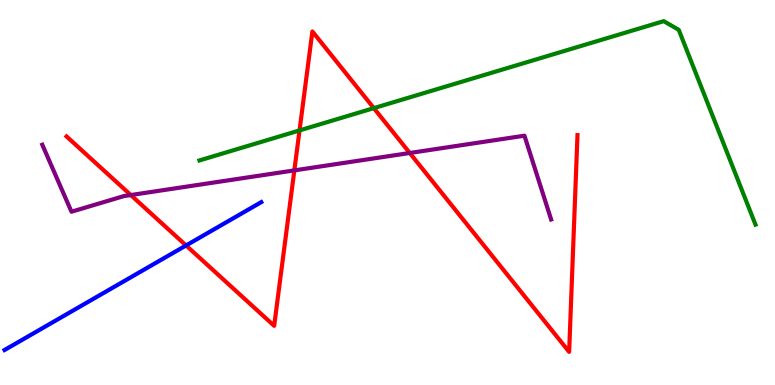[{'lines': ['blue', 'red'], 'intersections': [{'x': 2.4, 'y': 3.62}]}, {'lines': ['green', 'red'], 'intersections': [{'x': 3.86, 'y': 6.61}, {'x': 4.82, 'y': 7.19}]}, {'lines': ['purple', 'red'], 'intersections': [{'x': 1.69, 'y': 4.93}, {'x': 3.8, 'y': 5.57}, {'x': 5.29, 'y': 6.03}]}, {'lines': ['blue', 'green'], 'intersections': []}, {'lines': ['blue', 'purple'], 'intersections': []}, {'lines': ['green', 'purple'], 'intersections': []}]